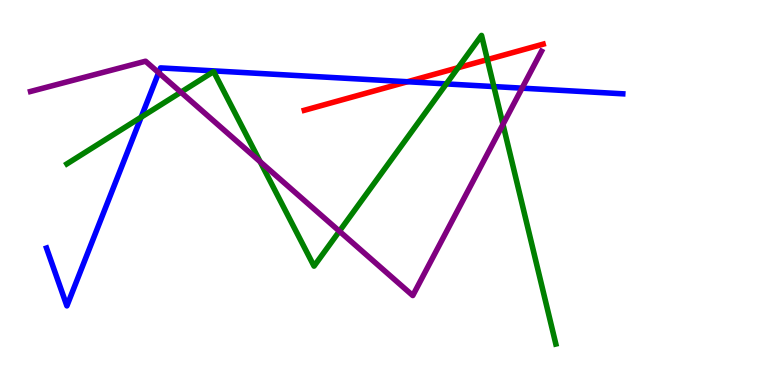[{'lines': ['blue', 'red'], 'intersections': [{'x': 5.26, 'y': 7.88}]}, {'lines': ['green', 'red'], 'intersections': [{'x': 5.91, 'y': 8.24}, {'x': 6.29, 'y': 8.45}]}, {'lines': ['purple', 'red'], 'intersections': []}, {'lines': ['blue', 'green'], 'intersections': [{'x': 1.82, 'y': 6.96}, {'x': 5.76, 'y': 7.82}, {'x': 6.37, 'y': 7.75}]}, {'lines': ['blue', 'purple'], 'intersections': [{'x': 2.05, 'y': 8.11}, {'x': 6.74, 'y': 7.71}]}, {'lines': ['green', 'purple'], 'intersections': [{'x': 2.33, 'y': 7.61}, {'x': 3.36, 'y': 5.8}, {'x': 4.38, 'y': 3.99}, {'x': 6.49, 'y': 6.77}]}]